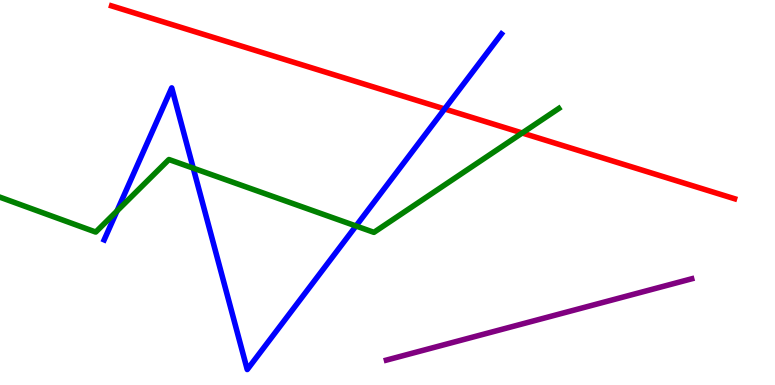[{'lines': ['blue', 'red'], 'intersections': [{'x': 5.74, 'y': 7.17}]}, {'lines': ['green', 'red'], 'intersections': [{'x': 6.74, 'y': 6.55}]}, {'lines': ['purple', 'red'], 'intersections': []}, {'lines': ['blue', 'green'], 'intersections': [{'x': 1.51, 'y': 4.52}, {'x': 2.49, 'y': 5.63}, {'x': 4.59, 'y': 4.13}]}, {'lines': ['blue', 'purple'], 'intersections': []}, {'lines': ['green', 'purple'], 'intersections': []}]